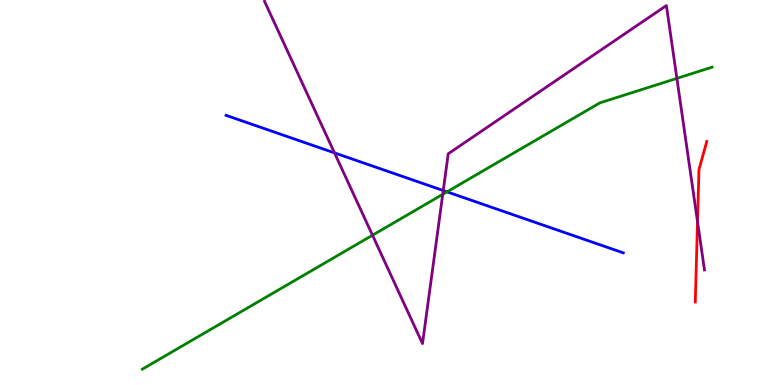[{'lines': ['blue', 'red'], 'intersections': []}, {'lines': ['green', 'red'], 'intersections': []}, {'lines': ['purple', 'red'], 'intersections': [{'x': 9.0, 'y': 4.24}]}, {'lines': ['blue', 'green'], 'intersections': [{'x': 5.77, 'y': 5.02}]}, {'lines': ['blue', 'purple'], 'intersections': [{'x': 4.32, 'y': 6.03}, {'x': 5.72, 'y': 5.05}]}, {'lines': ['green', 'purple'], 'intersections': [{'x': 4.81, 'y': 3.89}, {'x': 5.71, 'y': 4.95}, {'x': 8.73, 'y': 7.96}]}]